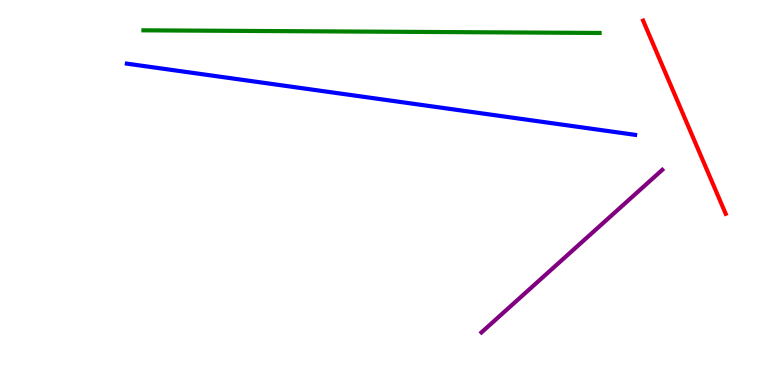[{'lines': ['blue', 'red'], 'intersections': []}, {'lines': ['green', 'red'], 'intersections': []}, {'lines': ['purple', 'red'], 'intersections': []}, {'lines': ['blue', 'green'], 'intersections': []}, {'lines': ['blue', 'purple'], 'intersections': []}, {'lines': ['green', 'purple'], 'intersections': []}]